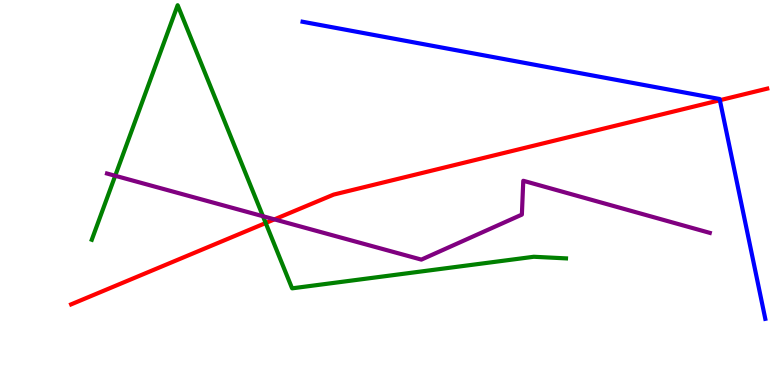[{'lines': ['blue', 'red'], 'intersections': [{'x': 9.29, 'y': 7.4}]}, {'lines': ['green', 'red'], 'intersections': [{'x': 3.43, 'y': 4.21}]}, {'lines': ['purple', 'red'], 'intersections': [{'x': 3.54, 'y': 4.3}]}, {'lines': ['blue', 'green'], 'intersections': []}, {'lines': ['blue', 'purple'], 'intersections': []}, {'lines': ['green', 'purple'], 'intersections': [{'x': 1.49, 'y': 5.43}, {'x': 3.39, 'y': 4.38}]}]